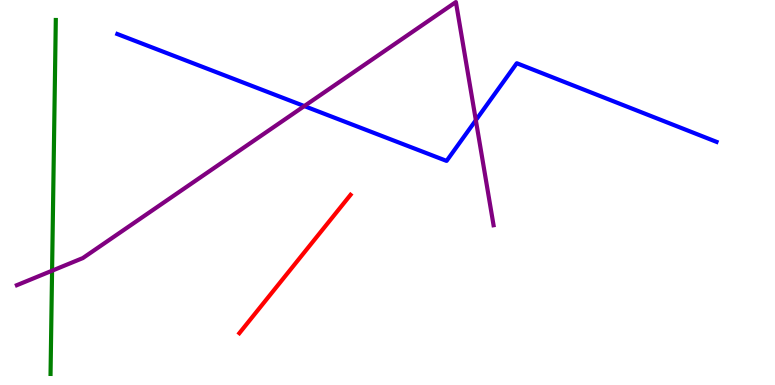[{'lines': ['blue', 'red'], 'intersections': []}, {'lines': ['green', 'red'], 'intersections': []}, {'lines': ['purple', 'red'], 'intersections': []}, {'lines': ['blue', 'green'], 'intersections': []}, {'lines': ['blue', 'purple'], 'intersections': [{'x': 3.93, 'y': 7.24}, {'x': 6.14, 'y': 6.88}]}, {'lines': ['green', 'purple'], 'intersections': [{'x': 0.672, 'y': 2.97}]}]